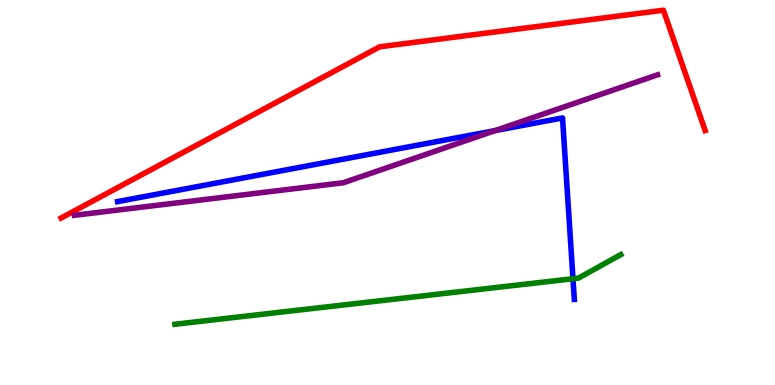[{'lines': ['blue', 'red'], 'intersections': []}, {'lines': ['green', 'red'], 'intersections': []}, {'lines': ['purple', 'red'], 'intersections': []}, {'lines': ['blue', 'green'], 'intersections': [{'x': 7.39, 'y': 2.76}]}, {'lines': ['blue', 'purple'], 'intersections': [{'x': 6.39, 'y': 6.61}]}, {'lines': ['green', 'purple'], 'intersections': []}]